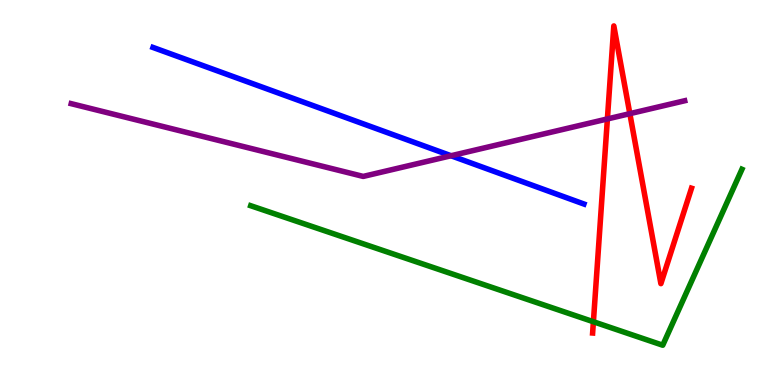[{'lines': ['blue', 'red'], 'intersections': []}, {'lines': ['green', 'red'], 'intersections': [{'x': 7.66, 'y': 1.64}]}, {'lines': ['purple', 'red'], 'intersections': [{'x': 7.84, 'y': 6.91}, {'x': 8.13, 'y': 7.05}]}, {'lines': ['blue', 'green'], 'intersections': []}, {'lines': ['blue', 'purple'], 'intersections': [{'x': 5.82, 'y': 5.95}]}, {'lines': ['green', 'purple'], 'intersections': []}]